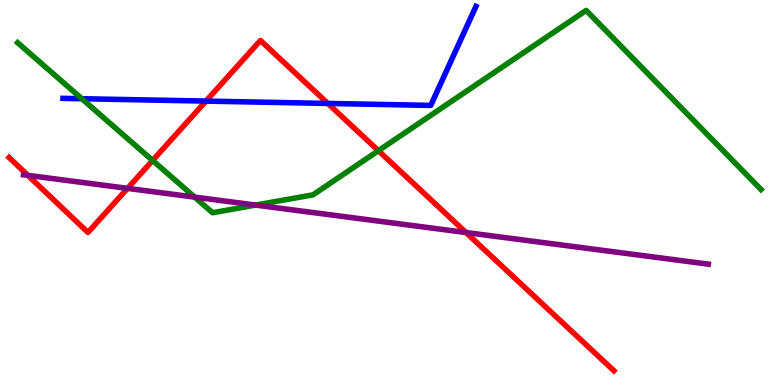[{'lines': ['blue', 'red'], 'intersections': [{'x': 2.66, 'y': 7.37}, {'x': 4.23, 'y': 7.31}]}, {'lines': ['green', 'red'], 'intersections': [{'x': 1.97, 'y': 5.83}, {'x': 4.88, 'y': 6.09}]}, {'lines': ['purple', 'red'], 'intersections': [{'x': 0.36, 'y': 5.45}, {'x': 1.65, 'y': 5.11}, {'x': 6.01, 'y': 3.96}]}, {'lines': ['blue', 'green'], 'intersections': [{'x': 1.06, 'y': 7.44}]}, {'lines': ['blue', 'purple'], 'intersections': []}, {'lines': ['green', 'purple'], 'intersections': [{'x': 2.51, 'y': 4.88}, {'x': 3.3, 'y': 4.67}]}]